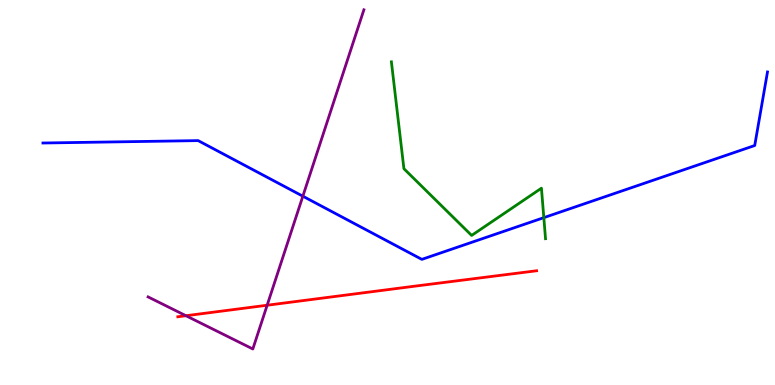[{'lines': ['blue', 'red'], 'intersections': []}, {'lines': ['green', 'red'], 'intersections': []}, {'lines': ['purple', 'red'], 'intersections': [{'x': 2.4, 'y': 1.8}, {'x': 3.45, 'y': 2.07}]}, {'lines': ['blue', 'green'], 'intersections': [{'x': 7.02, 'y': 4.35}]}, {'lines': ['blue', 'purple'], 'intersections': [{'x': 3.91, 'y': 4.9}]}, {'lines': ['green', 'purple'], 'intersections': []}]